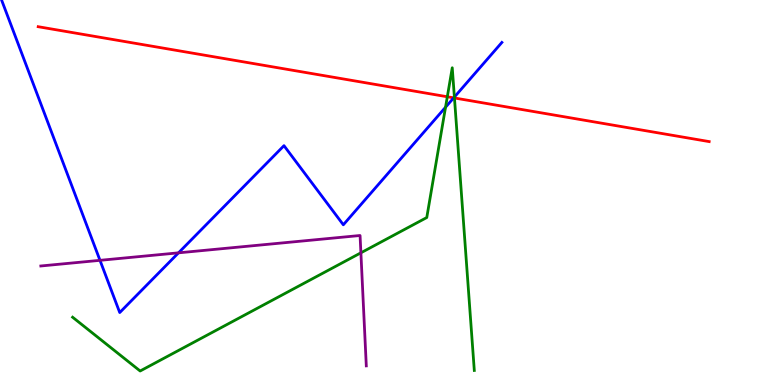[{'lines': ['blue', 'red'], 'intersections': [{'x': 5.85, 'y': 7.46}]}, {'lines': ['green', 'red'], 'intersections': [{'x': 5.77, 'y': 7.49}, {'x': 5.86, 'y': 7.46}]}, {'lines': ['purple', 'red'], 'intersections': []}, {'lines': ['blue', 'green'], 'intersections': [{'x': 5.75, 'y': 7.21}, {'x': 5.86, 'y': 7.48}]}, {'lines': ['blue', 'purple'], 'intersections': [{'x': 1.29, 'y': 3.24}, {'x': 2.3, 'y': 3.43}]}, {'lines': ['green', 'purple'], 'intersections': [{'x': 4.66, 'y': 3.43}]}]